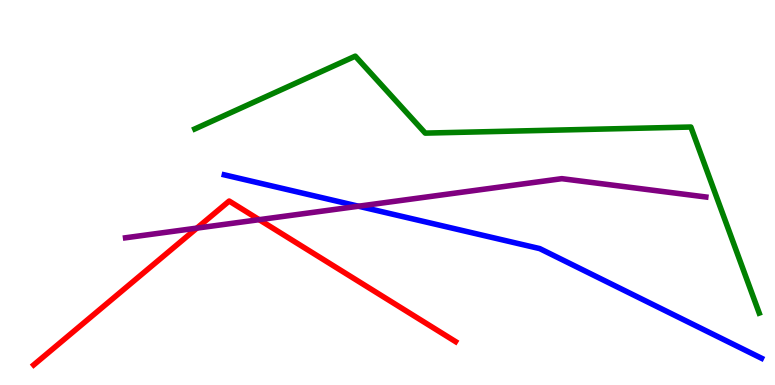[{'lines': ['blue', 'red'], 'intersections': []}, {'lines': ['green', 'red'], 'intersections': []}, {'lines': ['purple', 'red'], 'intersections': [{'x': 2.54, 'y': 4.07}, {'x': 3.34, 'y': 4.29}]}, {'lines': ['blue', 'green'], 'intersections': []}, {'lines': ['blue', 'purple'], 'intersections': [{'x': 4.63, 'y': 4.64}]}, {'lines': ['green', 'purple'], 'intersections': []}]